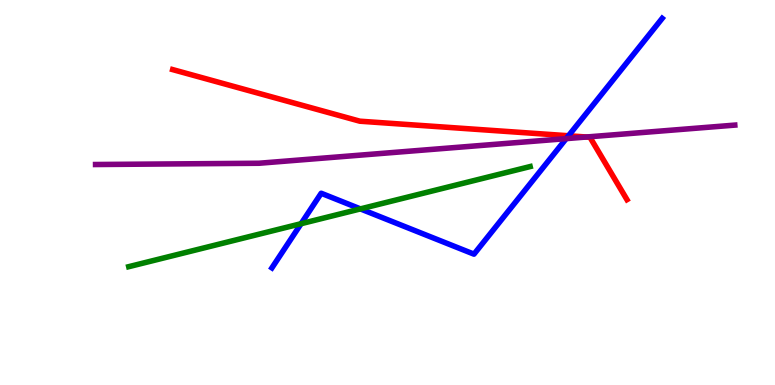[{'lines': ['blue', 'red'], 'intersections': [{'x': 7.34, 'y': 6.47}]}, {'lines': ['green', 'red'], 'intersections': []}, {'lines': ['purple', 'red'], 'intersections': [{'x': 7.57, 'y': 6.44}]}, {'lines': ['blue', 'green'], 'intersections': [{'x': 3.89, 'y': 4.19}, {'x': 4.65, 'y': 4.57}]}, {'lines': ['blue', 'purple'], 'intersections': [{'x': 7.31, 'y': 6.4}]}, {'lines': ['green', 'purple'], 'intersections': []}]